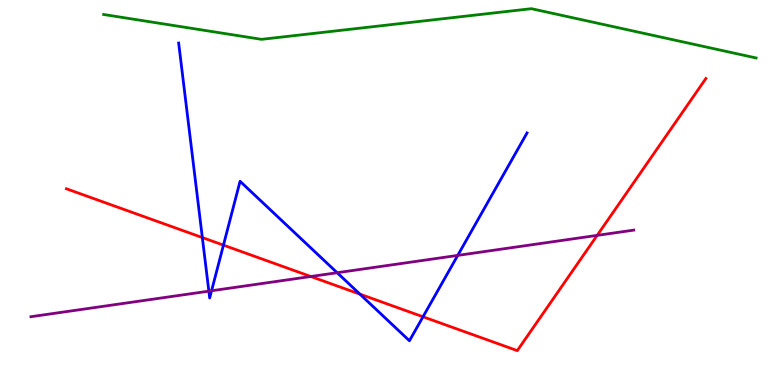[{'lines': ['blue', 'red'], 'intersections': [{'x': 2.61, 'y': 3.83}, {'x': 2.88, 'y': 3.63}, {'x': 4.64, 'y': 2.36}, {'x': 5.46, 'y': 1.77}]}, {'lines': ['green', 'red'], 'intersections': []}, {'lines': ['purple', 'red'], 'intersections': [{'x': 4.01, 'y': 2.82}, {'x': 7.71, 'y': 3.89}]}, {'lines': ['blue', 'green'], 'intersections': []}, {'lines': ['blue', 'purple'], 'intersections': [{'x': 2.69, 'y': 2.44}, {'x': 2.73, 'y': 2.45}, {'x': 4.35, 'y': 2.92}, {'x': 5.91, 'y': 3.37}]}, {'lines': ['green', 'purple'], 'intersections': []}]